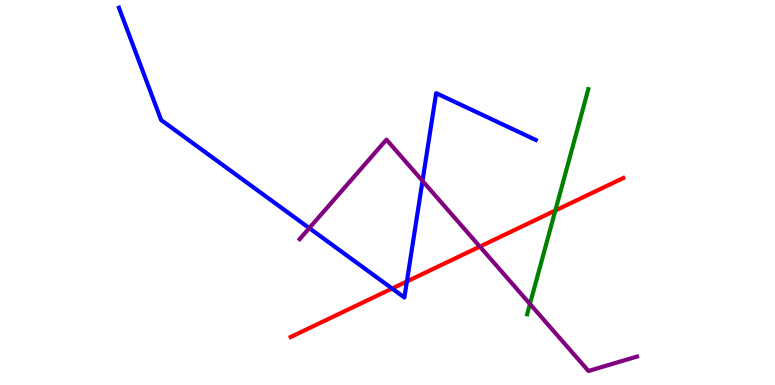[{'lines': ['blue', 'red'], 'intersections': [{'x': 5.06, 'y': 2.51}, {'x': 5.25, 'y': 2.69}]}, {'lines': ['green', 'red'], 'intersections': [{'x': 7.17, 'y': 4.53}]}, {'lines': ['purple', 'red'], 'intersections': [{'x': 6.19, 'y': 3.6}]}, {'lines': ['blue', 'green'], 'intersections': []}, {'lines': ['blue', 'purple'], 'intersections': [{'x': 3.99, 'y': 4.08}, {'x': 5.45, 'y': 5.3}]}, {'lines': ['green', 'purple'], 'intersections': [{'x': 6.84, 'y': 2.1}]}]